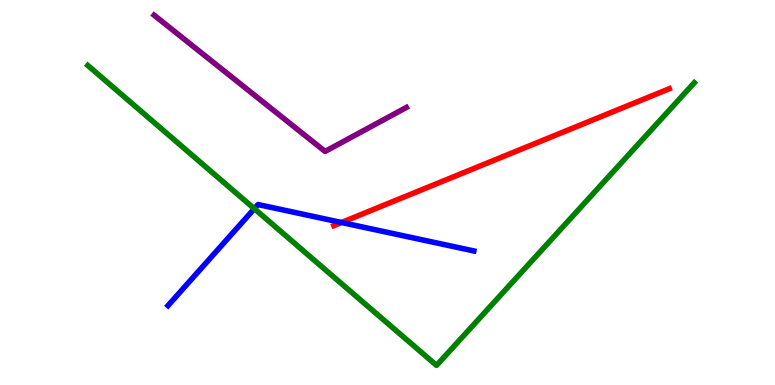[{'lines': ['blue', 'red'], 'intersections': [{'x': 4.41, 'y': 4.22}]}, {'lines': ['green', 'red'], 'intersections': []}, {'lines': ['purple', 'red'], 'intersections': []}, {'lines': ['blue', 'green'], 'intersections': [{'x': 3.28, 'y': 4.58}]}, {'lines': ['blue', 'purple'], 'intersections': []}, {'lines': ['green', 'purple'], 'intersections': []}]